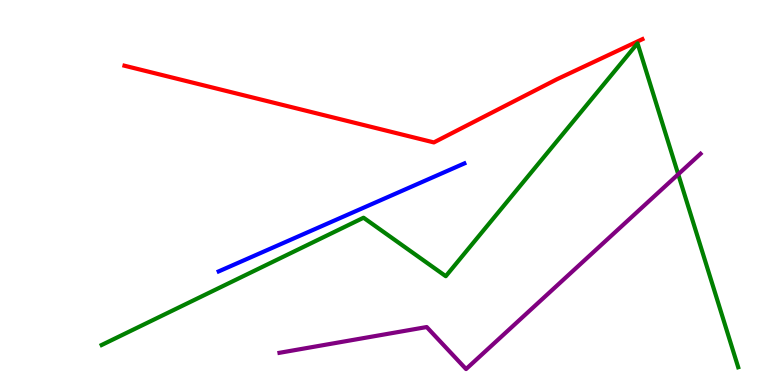[{'lines': ['blue', 'red'], 'intersections': []}, {'lines': ['green', 'red'], 'intersections': []}, {'lines': ['purple', 'red'], 'intersections': []}, {'lines': ['blue', 'green'], 'intersections': []}, {'lines': ['blue', 'purple'], 'intersections': []}, {'lines': ['green', 'purple'], 'intersections': [{'x': 8.75, 'y': 5.47}]}]